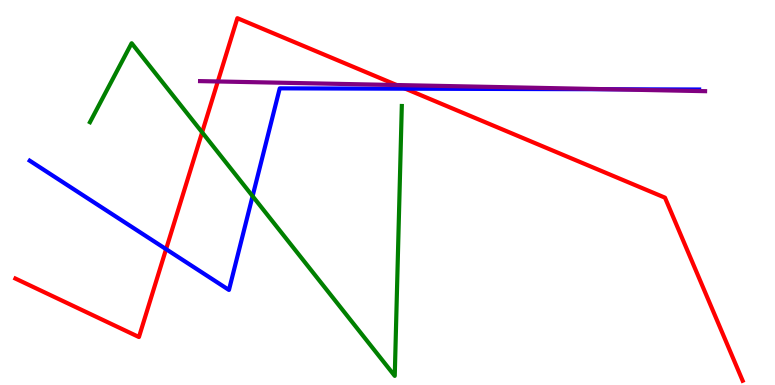[{'lines': ['blue', 'red'], 'intersections': [{'x': 2.14, 'y': 3.53}, {'x': 5.23, 'y': 7.7}]}, {'lines': ['green', 'red'], 'intersections': [{'x': 2.61, 'y': 6.56}]}, {'lines': ['purple', 'red'], 'intersections': [{'x': 2.81, 'y': 7.88}, {'x': 5.12, 'y': 7.79}]}, {'lines': ['blue', 'green'], 'intersections': [{'x': 3.26, 'y': 4.91}]}, {'lines': ['blue', 'purple'], 'intersections': [{'x': 7.85, 'y': 7.68}]}, {'lines': ['green', 'purple'], 'intersections': []}]